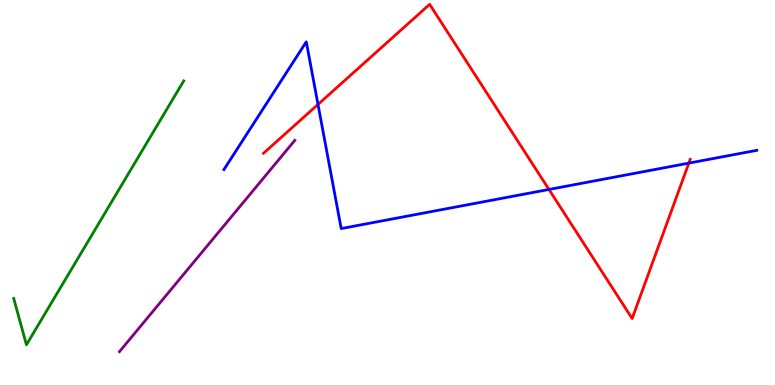[{'lines': ['blue', 'red'], 'intersections': [{'x': 4.1, 'y': 7.29}, {'x': 7.08, 'y': 5.08}, {'x': 8.89, 'y': 5.76}]}, {'lines': ['green', 'red'], 'intersections': []}, {'lines': ['purple', 'red'], 'intersections': []}, {'lines': ['blue', 'green'], 'intersections': []}, {'lines': ['blue', 'purple'], 'intersections': []}, {'lines': ['green', 'purple'], 'intersections': []}]